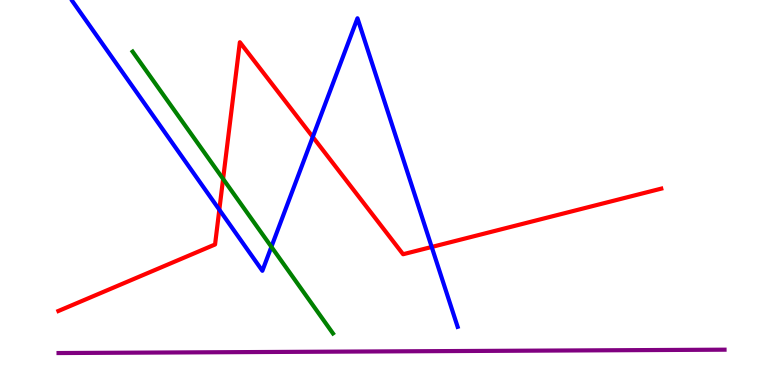[{'lines': ['blue', 'red'], 'intersections': [{'x': 2.83, 'y': 4.55}, {'x': 4.04, 'y': 6.44}, {'x': 5.57, 'y': 3.59}]}, {'lines': ['green', 'red'], 'intersections': [{'x': 2.88, 'y': 5.35}]}, {'lines': ['purple', 'red'], 'intersections': []}, {'lines': ['blue', 'green'], 'intersections': [{'x': 3.5, 'y': 3.59}]}, {'lines': ['blue', 'purple'], 'intersections': []}, {'lines': ['green', 'purple'], 'intersections': []}]